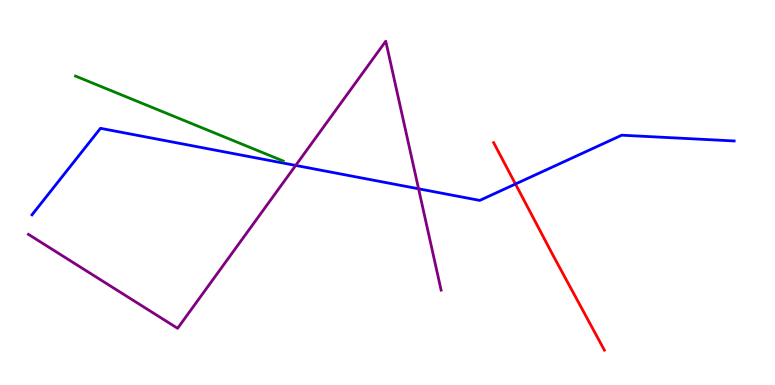[{'lines': ['blue', 'red'], 'intersections': [{'x': 6.65, 'y': 5.22}]}, {'lines': ['green', 'red'], 'intersections': []}, {'lines': ['purple', 'red'], 'intersections': []}, {'lines': ['blue', 'green'], 'intersections': []}, {'lines': ['blue', 'purple'], 'intersections': [{'x': 3.82, 'y': 5.7}, {'x': 5.4, 'y': 5.1}]}, {'lines': ['green', 'purple'], 'intersections': []}]